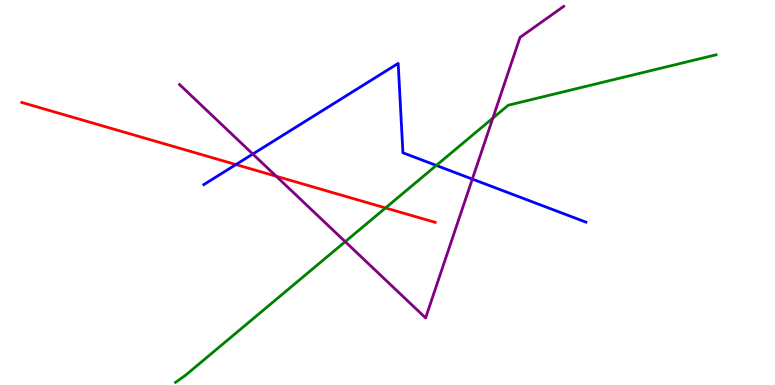[{'lines': ['blue', 'red'], 'intersections': [{'x': 3.04, 'y': 5.73}]}, {'lines': ['green', 'red'], 'intersections': [{'x': 4.97, 'y': 4.6}]}, {'lines': ['purple', 'red'], 'intersections': [{'x': 3.56, 'y': 5.42}]}, {'lines': ['blue', 'green'], 'intersections': [{'x': 5.63, 'y': 5.7}]}, {'lines': ['blue', 'purple'], 'intersections': [{'x': 3.26, 'y': 6.0}, {'x': 6.09, 'y': 5.35}]}, {'lines': ['green', 'purple'], 'intersections': [{'x': 4.45, 'y': 3.72}, {'x': 6.36, 'y': 6.93}]}]